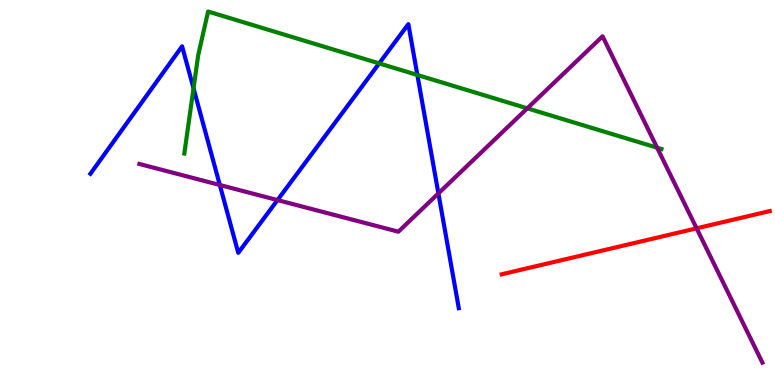[{'lines': ['blue', 'red'], 'intersections': []}, {'lines': ['green', 'red'], 'intersections': []}, {'lines': ['purple', 'red'], 'intersections': [{'x': 8.99, 'y': 4.07}]}, {'lines': ['blue', 'green'], 'intersections': [{'x': 2.5, 'y': 7.71}, {'x': 4.89, 'y': 8.35}, {'x': 5.39, 'y': 8.05}]}, {'lines': ['blue', 'purple'], 'intersections': [{'x': 2.84, 'y': 5.19}, {'x': 3.58, 'y': 4.8}, {'x': 5.66, 'y': 4.98}]}, {'lines': ['green', 'purple'], 'intersections': [{'x': 6.8, 'y': 7.19}, {'x': 8.48, 'y': 6.16}]}]